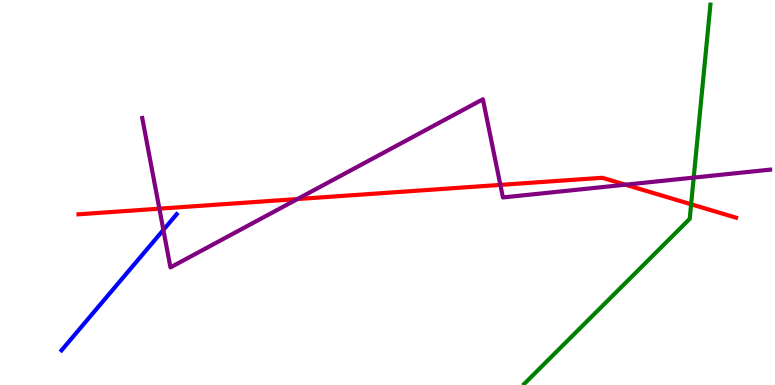[{'lines': ['blue', 'red'], 'intersections': []}, {'lines': ['green', 'red'], 'intersections': [{'x': 8.92, 'y': 4.69}]}, {'lines': ['purple', 'red'], 'intersections': [{'x': 2.06, 'y': 4.58}, {'x': 3.84, 'y': 4.83}, {'x': 6.46, 'y': 5.2}, {'x': 8.07, 'y': 5.2}]}, {'lines': ['blue', 'green'], 'intersections': []}, {'lines': ['blue', 'purple'], 'intersections': [{'x': 2.11, 'y': 4.03}]}, {'lines': ['green', 'purple'], 'intersections': [{'x': 8.95, 'y': 5.39}]}]